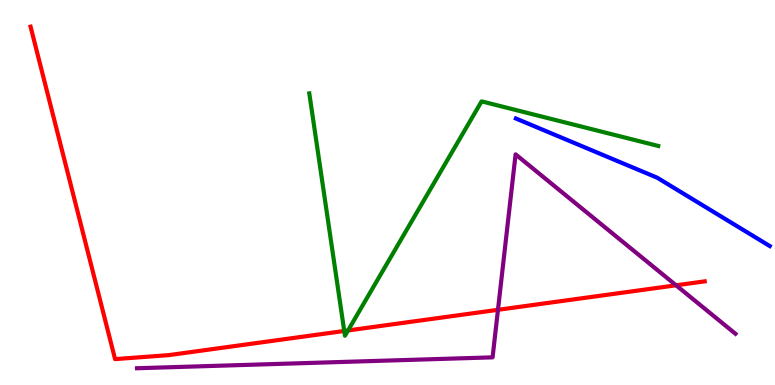[{'lines': ['blue', 'red'], 'intersections': []}, {'lines': ['green', 'red'], 'intersections': [{'x': 4.44, 'y': 1.4}, {'x': 4.49, 'y': 1.42}]}, {'lines': ['purple', 'red'], 'intersections': [{'x': 6.43, 'y': 1.95}, {'x': 8.72, 'y': 2.59}]}, {'lines': ['blue', 'green'], 'intersections': []}, {'lines': ['blue', 'purple'], 'intersections': []}, {'lines': ['green', 'purple'], 'intersections': []}]